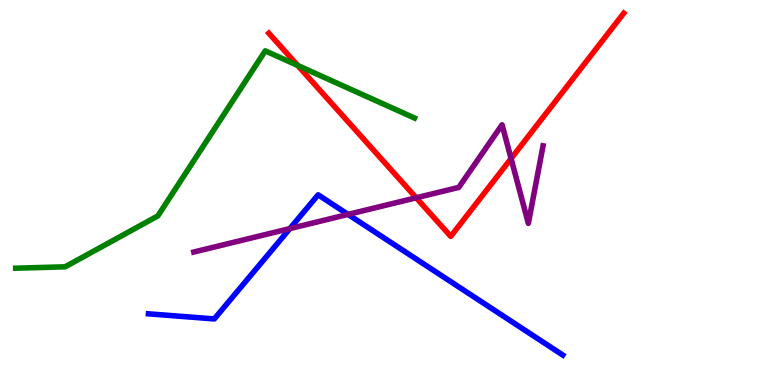[{'lines': ['blue', 'red'], 'intersections': []}, {'lines': ['green', 'red'], 'intersections': [{'x': 3.84, 'y': 8.3}]}, {'lines': ['purple', 'red'], 'intersections': [{'x': 5.37, 'y': 4.86}, {'x': 6.59, 'y': 5.88}]}, {'lines': ['blue', 'green'], 'intersections': []}, {'lines': ['blue', 'purple'], 'intersections': [{'x': 3.74, 'y': 4.06}, {'x': 4.49, 'y': 4.43}]}, {'lines': ['green', 'purple'], 'intersections': []}]